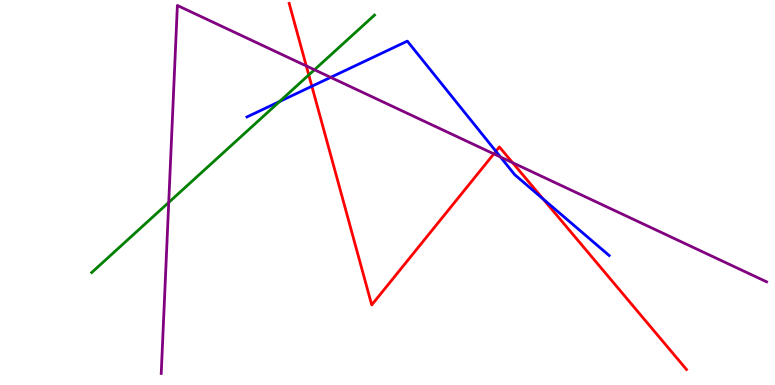[{'lines': ['blue', 'red'], 'intersections': [{'x': 4.02, 'y': 7.76}, {'x': 6.4, 'y': 6.07}, {'x': 7.01, 'y': 4.83}]}, {'lines': ['green', 'red'], 'intersections': [{'x': 3.98, 'y': 8.05}]}, {'lines': ['purple', 'red'], 'intersections': [{'x': 3.95, 'y': 8.29}, {'x': 6.37, 'y': 6.0}, {'x': 6.61, 'y': 5.77}]}, {'lines': ['blue', 'green'], 'intersections': [{'x': 3.61, 'y': 7.36}]}, {'lines': ['blue', 'purple'], 'intersections': [{'x': 4.27, 'y': 7.99}, {'x': 6.46, 'y': 5.92}]}, {'lines': ['green', 'purple'], 'intersections': [{'x': 2.18, 'y': 4.74}, {'x': 4.06, 'y': 8.19}]}]